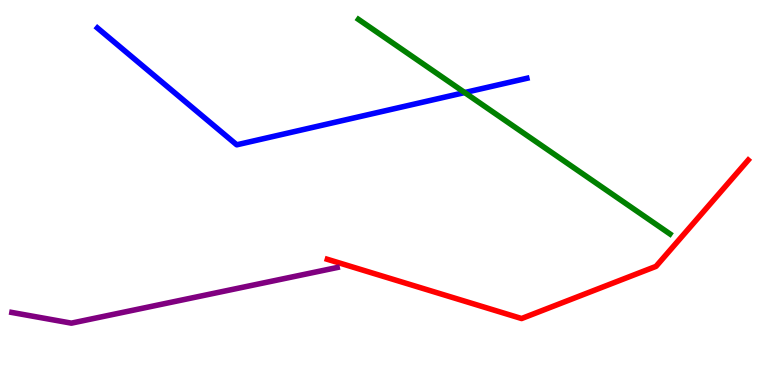[{'lines': ['blue', 'red'], 'intersections': []}, {'lines': ['green', 'red'], 'intersections': []}, {'lines': ['purple', 'red'], 'intersections': []}, {'lines': ['blue', 'green'], 'intersections': [{'x': 6.0, 'y': 7.6}]}, {'lines': ['blue', 'purple'], 'intersections': []}, {'lines': ['green', 'purple'], 'intersections': []}]